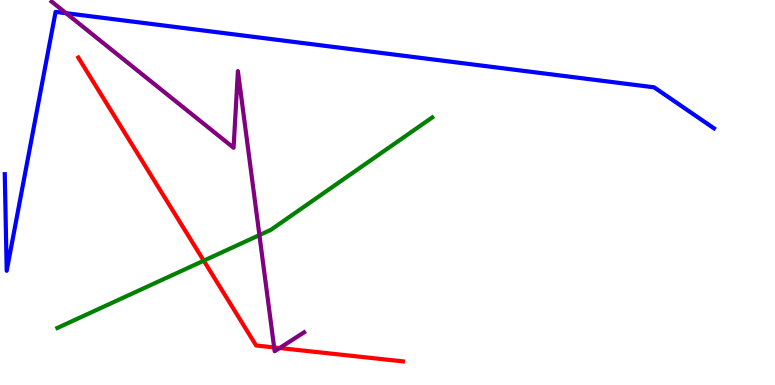[{'lines': ['blue', 'red'], 'intersections': []}, {'lines': ['green', 'red'], 'intersections': [{'x': 2.63, 'y': 3.23}]}, {'lines': ['purple', 'red'], 'intersections': [{'x': 3.54, 'y': 0.976}, {'x': 3.61, 'y': 0.96}]}, {'lines': ['blue', 'green'], 'intersections': []}, {'lines': ['blue', 'purple'], 'intersections': [{'x': 0.852, 'y': 9.66}]}, {'lines': ['green', 'purple'], 'intersections': [{'x': 3.35, 'y': 3.89}]}]